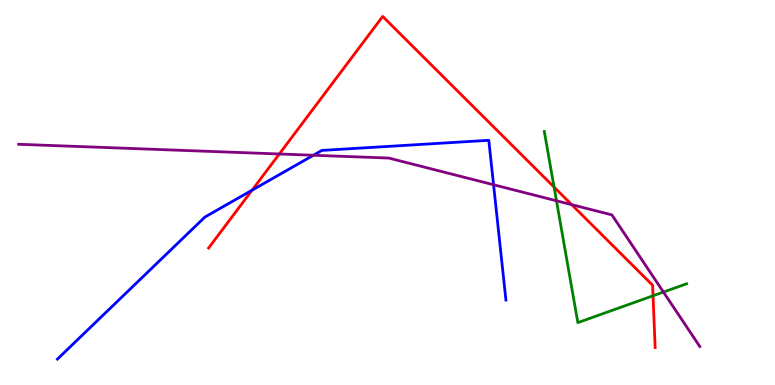[{'lines': ['blue', 'red'], 'intersections': [{'x': 3.25, 'y': 5.06}]}, {'lines': ['green', 'red'], 'intersections': [{'x': 7.15, 'y': 5.14}, {'x': 8.43, 'y': 2.32}]}, {'lines': ['purple', 'red'], 'intersections': [{'x': 3.6, 'y': 6.0}, {'x': 7.38, 'y': 4.68}]}, {'lines': ['blue', 'green'], 'intersections': []}, {'lines': ['blue', 'purple'], 'intersections': [{'x': 4.04, 'y': 5.97}, {'x': 6.37, 'y': 5.2}]}, {'lines': ['green', 'purple'], 'intersections': [{'x': 7.18, 'y': 4.79}, {'x': 8.56, 'y': 2.41}]}]